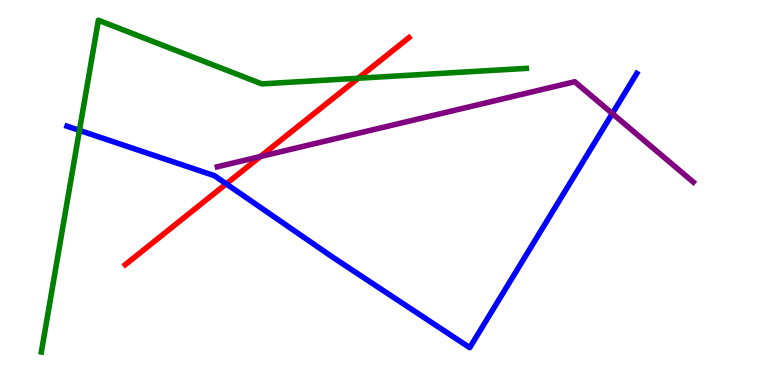[{'lines': ['blue', 'red'], 'intersections': [{'x': 2.92, 'y': 5.22}]}, {'lines': ['green', 'red'], 'intersections': [{'x': 4.62, 'y': 7.97}]}, {'lines': ['purple', 'red'], 'intersections': [{'x': 3.36, 'y': 5.93}]}, {'lines': ['blue', 'green'], 'intersections': [{'x': 1.03, 'y': 6.61}]}, {'lines': ['blue', 'purple'], 'intersections': [{'x': 7.9, 'y': 7.05}]}, {'lines': ['green', 'purple'], 'intersections': []}]